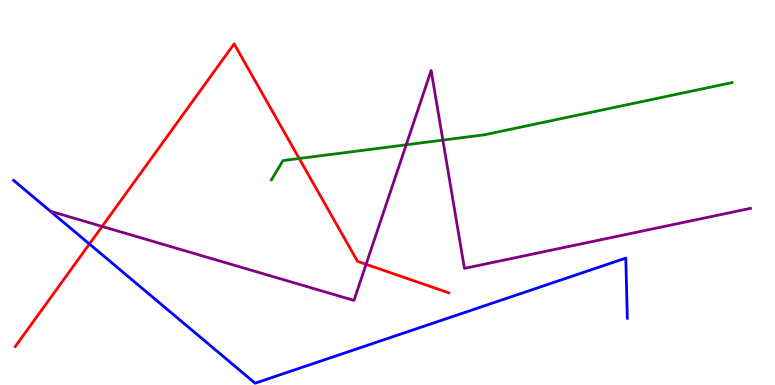[{'lines': ['blue', 'red'], 'intersections': [{'x': 1.15, 'y': 3.66}]}, {'lines': ['green', 'red'], 'intersections': [{'x': 3.86, 'y': 5.88}]}, {'lines': ['purple', 'red'], 'intersections': [{'x': 1.32, 'y': 4.12}, {'x': 4.72, 'y': 3.13}]}, {'lines': ['blue', 'green'], 'intersections': []}, {'lines': ['blue', 'purple'], 'intersections': []}, {'lines': ['green', 'purple'], 'intersections': [{'x': 5.24, 'y': 6.24}, {'x': 5.71, 'y': 6.36}]}]